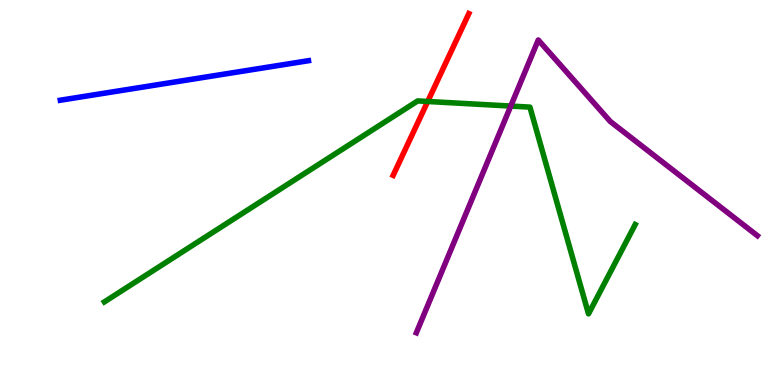[{'lines': ['blue', 'red'], 'intersections': []}, {'lines': ['green', 'red'], 'intersections': [{'x': 5.52, 'y': 7.36}]}, {'lines': ['purple', 'red'], 'intersections': []}, {'lines': ['blue', 'green'], 'intersections': []}, {'lines': ['blue', 'purple'], 'intersections': []}, {'lines': ['green', 'purple'], 'intersections': [{'x': 6.59, 'y': 7.25}]}]